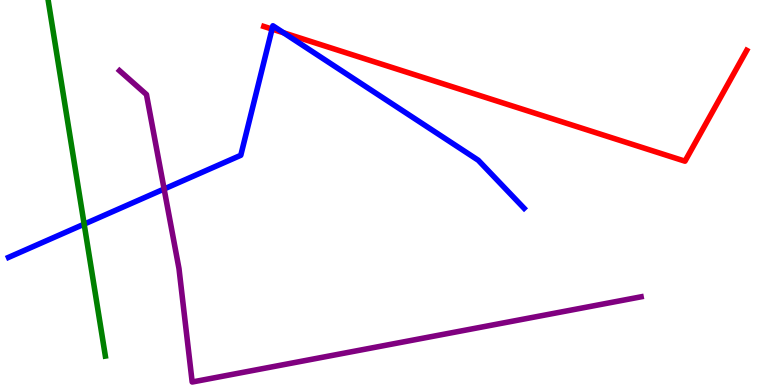[{'lines': ['blue', 'red'], 'intersections': [{'x': 3.51, 'y': 9.24}, {'x': 3.66, 'y': 9.15}]}, {'lines': ['green', 'red'], 'intersections': []}, {'lines': ['purple', 'red'], 'intersections': []}, {'lines': ['blue', 'green'], 'intersections': [{'x': 1.09, 'y': 4.18}]}, {'lines': ['blue', 'purple'], 'intersections': [{'x': 2.12, 'y': 5.09}]}, {'lines': ['green', 'purple'], 'intersections': []}]